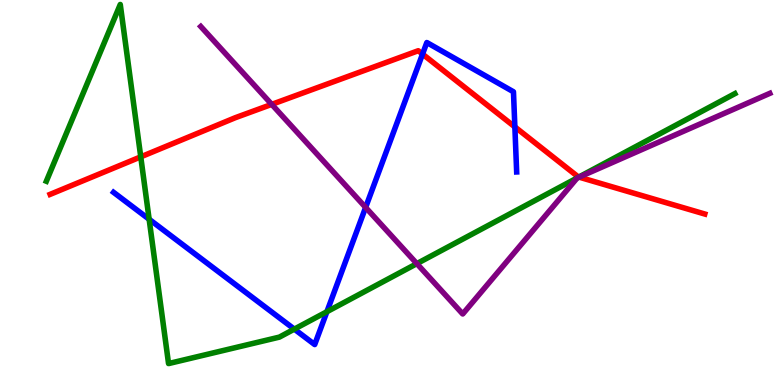[{'lines': ['blue', 'red'], 'intersections': [{'x': 5.45, 'y': 8.6}, {'x': 6.64, 'y': 6.7}]}, {'lines': ['green', 'red'], 'intersections': [{'x': 1.82, 'y': 5.93}, {'x': 7.47, 'y': 5.4}]}, {'lines': ['purple', 'red'], 'intersections': [{'x': 3.51, 'y': 7.29}, {'x': 7.47, 'y': 5.4}]}, {'lines': ['blue', 'green'], 'intersections': [{'x': 1.92, 'y': 4.3}, {'x': 3.8, 'y': 1.45}, {'x': 4.22, 'y': 1.9}]}, {'lines': ['blue', 'purple'], 'intersections': [{'x': 4.72, 'y': 4.61}]}, {'lines': ['green', 'purple'], 'intersections': [{'x': 5.38, 'y': 3.15}]}]